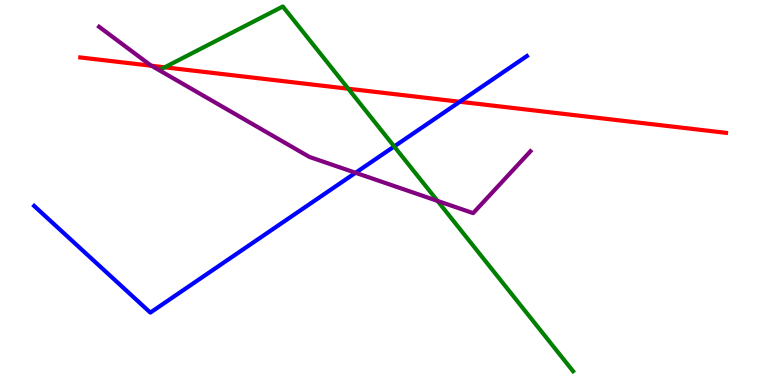[{'lines': ['blue', 'red'], 'intersections': [{'x': 5.93, 'y': 7.36}]}, {'lines': ['green', 'red'], 'intersections': [{'x': 2.13, 'y': 8.25}, {'x': 4.49, 'y': 7.7}]}, {'lines': ['purple', 'red'], 'intersections': [{'x': 1.96, 'y': 8.29}]}, {'lines': ['blue', 'green'], 'intersections': [{'x': 5.09, 'y': 6.2}]}, {'lines': ['blue', 'purple'], 'intersections': [{'x': 4.59, 'y': 5.51}]}, {'lines': ['green', 'purple'], 'intersections': [{'x': 5.65, 'y': 4.78}]}]